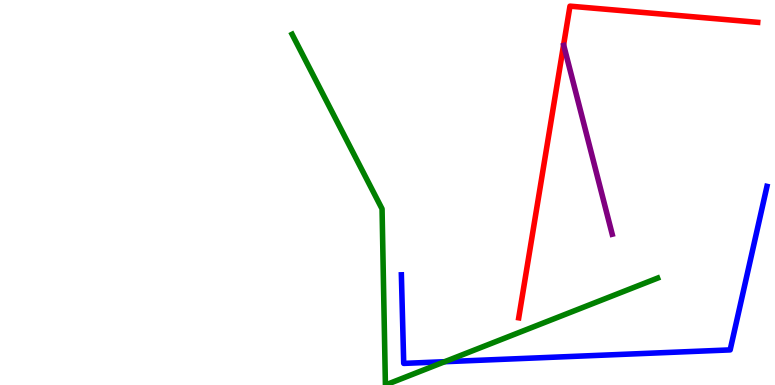[{'lines': ['blue', 'red'], 'intersections': []}, {'lines': ['green', 'red'], 'intersections': []}, {'lines': ['purple', 'red'], 'intersections': []}, {'lines': ['blue', 'green'], 'intersections': [{'x': 5.74, 'y': 0.605}]}, {'lines': ['blue', 'purple'], 'intersections': []}, {'lines': ['green', 'purple'], 'intersections': []}]